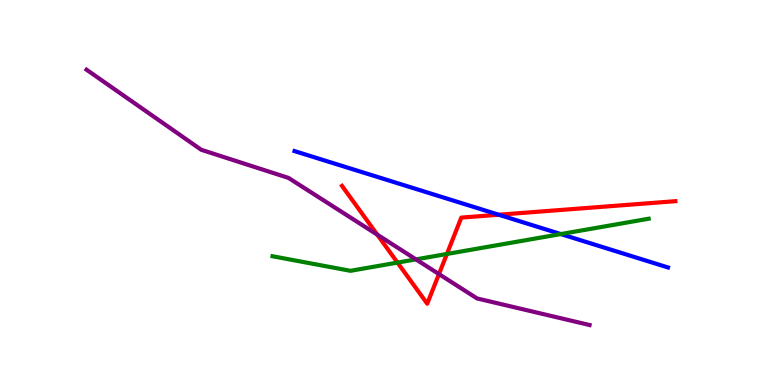[{'lines': ['blue', 'red'], 'intersections': [{'x': 6.44, 'y': 4.42}]}, {'lines': ['green', 'red'], 'intersections': [{'x': 5.13, 'y': 3.18}, {'x': 5.77, 'y': 3.4}]}, {'lines': ['purple', 'red'], 'intersections': [{'x': 4.87, 'y': 3.9}, {'x': 5.66, 'y': 2.88}]}, {'lines': ['blue', 'green'], 'intersections': [{'x': 7.24, 'y': 3.92}]}, {'lines': ['blue', 'purple'], 'intersections': []}, {'lines': ['green', 'purple'], 'intersections': [{'x': 5.37, 'y': 3.26}]}]